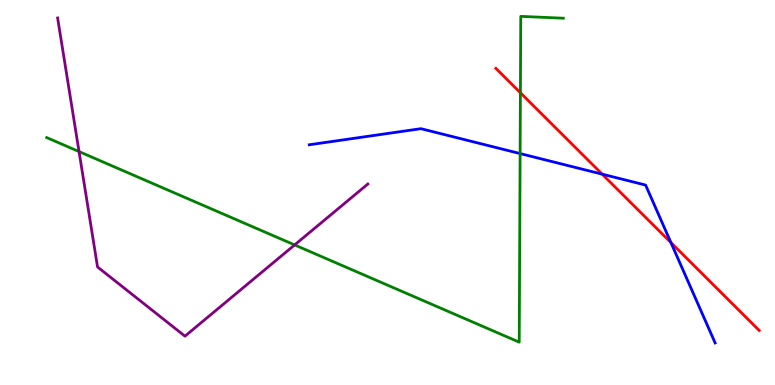[{'lines': ['blue', 'red'], 'intersections': [{'x': 7.77, 'y': 5.48}, {'x': 8.66, 'y': 3.7}]}, {'lines': ['green', 'red'], 'intersections': [{'x': 6.71, 'y': 7.59}]}, {'lines': ['purple', 'red'], 'intersections': []}, {'lines': ['blue', 'green'], 'intersections': [{'x': 6.71, 'y': 6.01}]}, {'lines': ['blue', 'purple'], 'intersections': []}, {'lines': ['green', 'purple'], 'intersections': [{'x': 1.02, 'y': 6.06}, {'x': 3.8, 'y': 3.64}]}]